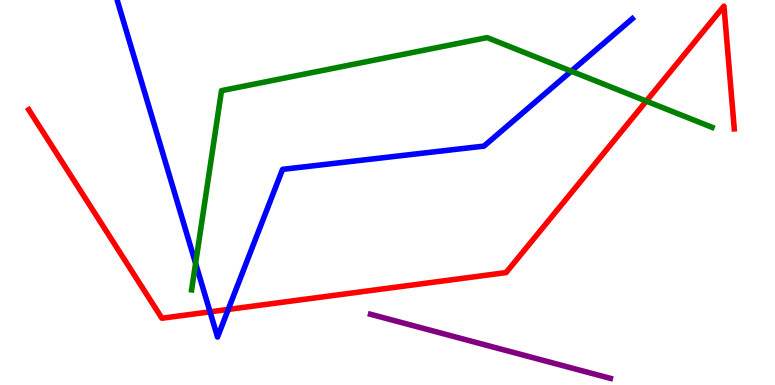[{'lines': ['blue', 'red'], 'intersections': [{'x': 2.71, 'y': 1.9}, {'x': 2.95, 'y': 1.96}]}, {'lines': ['green', 'red'], 'intersections': [{'x': 8.34, 'y': 7.37}]}, {'lines': ['purple', 'red'], 'intersections': []}, {'lines': ['blue', 'green'], 'intersections': [{'x': 2.52, 'y': 3.16}, {'x': 7.37, 'y': 8.15}]}, {'lines': ['blue', 'purple'], 'intersections': []}, {'lines': ['green', 'purple'], 'intersections': []}]